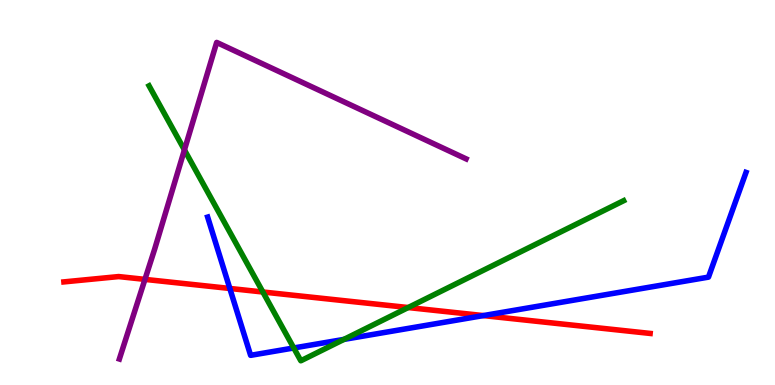[{'lines': ['blue', 'red'], 'intersections': [{'x': 2.97, 'y': 2.51}, {'x': 6.24, 'y': 1.8}]}, {'lines': ['green', 'red'], 'intersections': [{'x': 3.39, 'y': 2.42}, {'x': 5.27, 'y': 2.01}]}, {'lines': ['purple', 'red'], 'intersections': [{'x': 1.87, 'y': 2.74}]}, {'lines': ['blue', 'green'], 'intersections': [{'x': 3.79, 'y': 0.962}, {'x': 4.44, 'y': 1.18}]}, {'lines': ['blue', 'purple'], 'intersections': []}, {'lines': ['green', 'purple'], 'intersections': [{'x': 2.38, 'y': 6.11}]}]